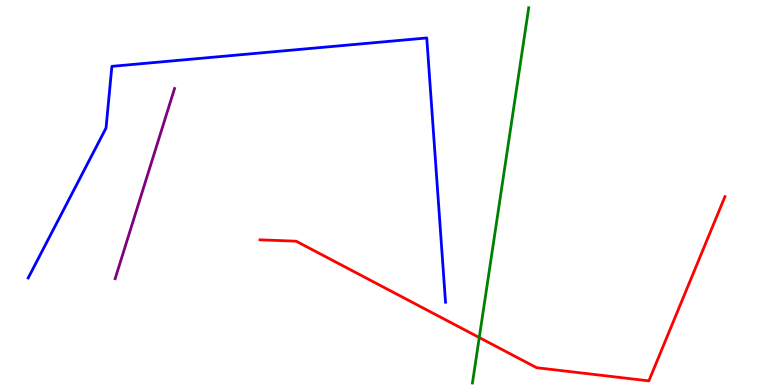[{'lines': ['blue', 'red'], 'intersections': []}, {'lines': ['green', 'red'], 'intersections': [{'x': 6.18, 'y': 1.23}]}, {'lines': ['purple', 'red'], 'intersections': []}, {'lines': ['blue', 'green'], 'intersections': []}, {'lines': ['blue', 'purple'], 'intersections': []}, {'lines': ['green', 'purple'], 'intersections': []}]